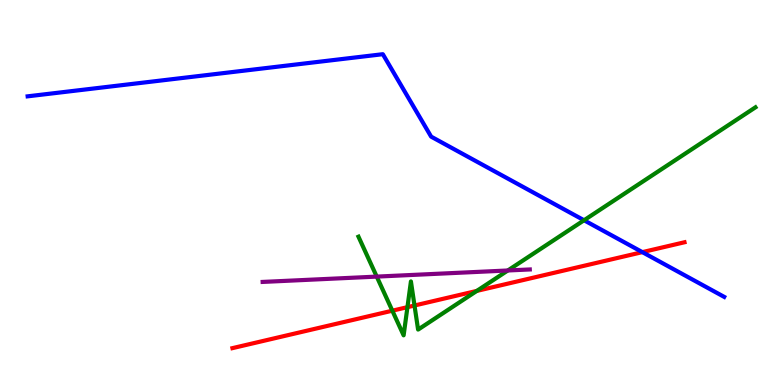[{'lines': ['blue', 'red'], 'intersections': [{'x': 8.29, 'y': 3.45}]}, {'lines': ['green', 'red'], 'intersections': [{'x': 5.06, 'y': 1.93}, {'x': 5.26, 'y': 2.02}, {'x': 5.35, 'y': 2.06}, {'x': 6.15, 'y': 2.44}]}, {'lines': ['purple', 'red'], 'intersections': []}, {'lines': ['blue', 'green'], 'intersections': [{'x': 7.54, 'y': 4.28}]}, {'lines': ['blue', 'purple'], 'intersections': []}, {'lines': ['green', 'purple'], 'intersections': [{'x': 4.86, 'y': 2.82}, {'x': 6.55, 'y': 2.97}]}]